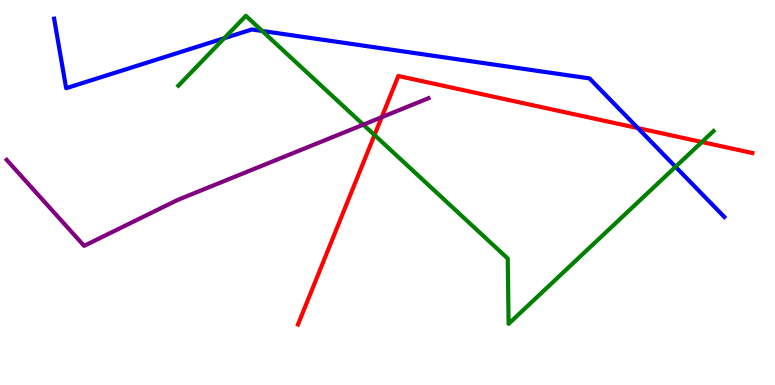[{'lines': ['blue', 'red'], 'intersections': [{'x': 8.23, 'y': 6.67}]}, {'lines': ['green', 'red'], 'intersections': [{'x': 4.83, 'y': 6.49}, {'x': 9.06, 'y': 6.31}]}, {'lines': ['purple', 'red'], 'intersections': [{'x': 4.93, 'y': 6.96}]}, {'lines': ['blue', 'green'], 'intersections': [{'x': 2.89, 'y': 9.01}, {'x': 3.38, 'y': 9.2}, {'x': 8.72, 'y': 5.67}]}, {'lines': ['blue', 'purple'], 'intersections': []}, {'lines': ['green', 'purple'], 'intersections': [{'x': 4.69, 'y': 6.76}]}]